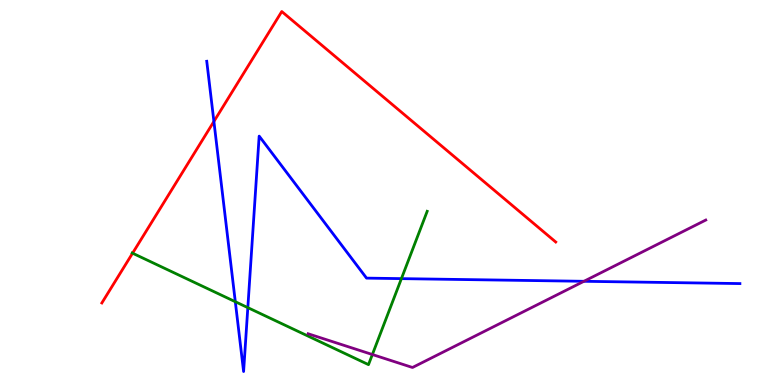[{'lines': ['blue', 'red'], 'intersections': [{'x': 2.76, 'y': 6.85}]}, {'lines': ['green', 'red'], 'intersections': [{'x': 1.71, 'y': 3.42}]}, {'lines': ['purple', 'red'], 'intersections': []}, {'lines': ['blue', 'green'], 'intersections': [{'x': 3.04, 'y': 2.16}, {'x': 3.2, 'y': 2.01}, {'x': 5.18, 'y': 2.76}]}, {'lines': ['blue', 'purple'], 'intersections': [{'x': 7.53, 'y': 2.69}]}, {'lines': ['green', 'purple'], 'intersections': [{'x': 4.8, 'y': 0.792}]}]